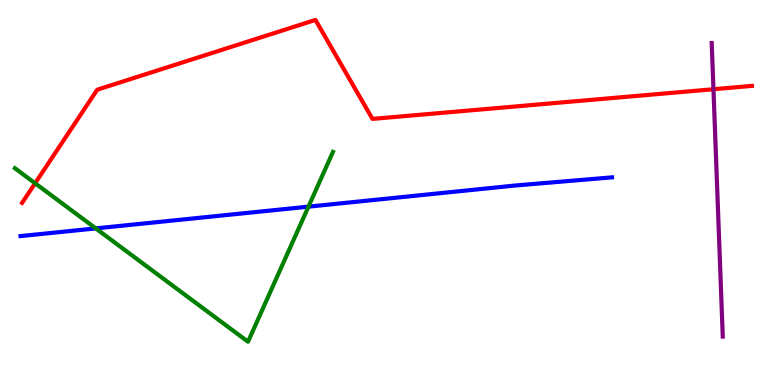[{'lines': ['blue', 'red'], 'intersections': []}, {'lines': ['green', 'red'], 'intersections': [{'x': 0.453, 'y': 5.24}]}, {'lines': ['purple', 'red'], 'intersections': [{'x': 9.21, 'y': 7.68}]}, {'lines': ['blue', 'green'], 'intersections': [{'x': 1.24, 'y': 4.07}, {'x': 3.98, 'y': 4.63}]}, {'lines': ['blue', 'purple'], 'intersections': []}, {'lines': ['green', 'purple'], 'intersections': []}]